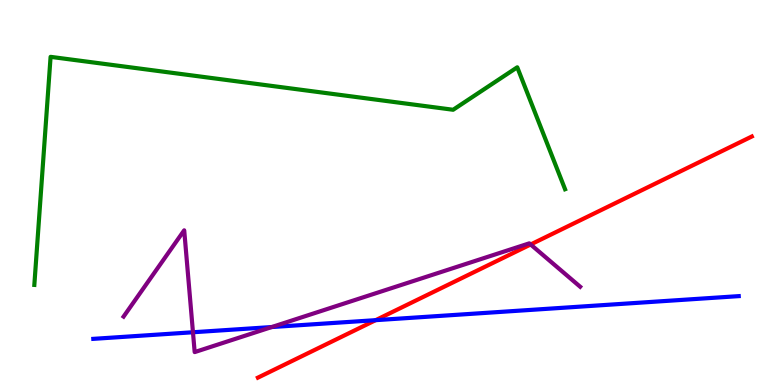[{'lines': ['blue', 'red'], 'intersections': [{'x': 4.85, 'y': 1.68}]}, {'lines': ['green', 'red'], 'intersections': []}, {'lines': ['purple', 'red'], 'intersections': [{'x': 6.85, 'y': 3.65}]}, {'lines': ['blue', 'green'], 'intersections': []}, {'lines': ['blue', 'purple'], 'intersections': [{'x': 2.49, 'y': 1.37}, {'x': 3.51, 'y': 1.51}]}, {'lines': ['green', 'purple'], 'intersections': []}]